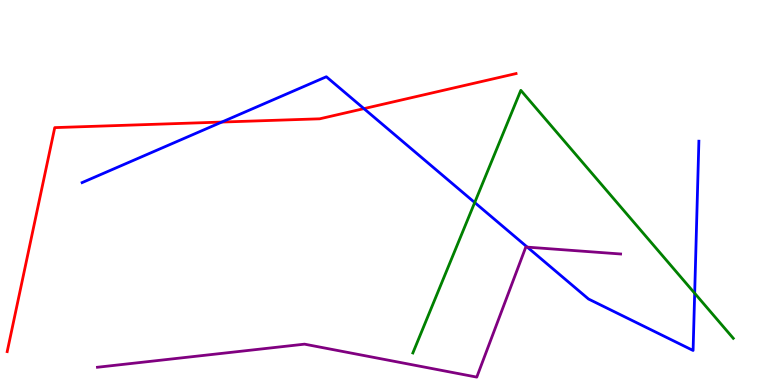[{'lines': ['blue', 'red'], 'intersections': [{'x': 2.86, 'y': 6.83}, {'x': 4.7, 'y': 7.18}]}, {'lines': ['green', 'red'], 'intersections': []}, {'lines': ['purple', 'red'], 'intersections': []}, {'lines': ['blue', 'green'], 'intersections': [{'x': 6.13, 'y': 4.74}, {'x': 8.96, 'y': 2.38}]}, {'lines': ['blue', 'purple'], 'intersections': [{'x': 6.8, 'y': 3.58}]}, {'lines': ['green', 'purple'], 'intersections': []}]